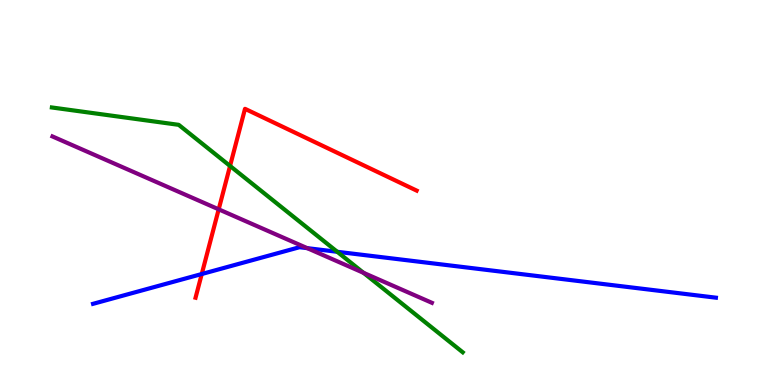[{'lines': ['blue', 'red'], 'intersections': [{'x': 2.6, 'y': 2.88}]}, {'lines': ['green', 'red'], 'intersections': [{'x': 2.97, 'y': 5.69}]}, {'lines': ['purple', 'red'], 'intersections': [{'x': 2.82, 'y': 4.56}]}, {'lines': ['blue', 'green'], 'intersections': [{'x': 4.35, 'y': 3.46}]}, {'lines': ['blue', 'purple'], 'intersections': [{'x': 3.96, 'y': 3.55}]}, {'lines': ['green', 'purple'], 'intersections': [{'x': 4.69, 'y': 2.91}]}]